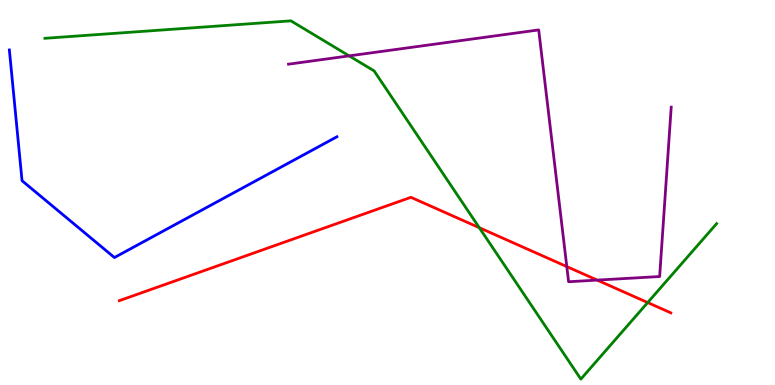[{'lines': ['blue', 'red'], 'intersections': []}, {'lines': ['green', 'red'], 'intersections': [{'x': 6.18, 'y': 4.09}, {'x': 8.36, 'y': 2.14}]}, {'lines': ['purple', 'red'], 'intersections': [{'x': 7.31, 'y': 3.08}, {'x': 7.71, 'y': 2.72}]}, {'lines': ['blue', 'green'], 'intersections': []}, {'lines': ['blue', 'purple'], 'intersections': []}, {'lines': ['green', 'purple'], 'intersections': [{'x': 4.51, 'y': 8.55}]}]